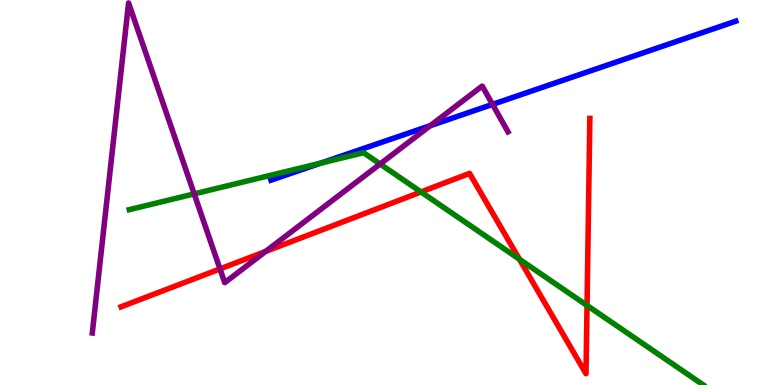[{'lines': ['blue', 'red'], 'intersections': []}, {'lines': ['green', 'red'], 'intersections': [{'x': 5.43, 'y': 5.01}, {'x': 6.7, 'y': 3.27}, {'x': 7.57, 'y': 2.07}]}, {'lines': ['purple', 'red'], 'intersections': [{'x': 2.84, 'y': 3.01}, {'x': 3.43, 'y': 3.47}]}, {'lines': ['blue', 'green'], 'intersections': [{'x': 4.14, 'y': 5.77}]}, {'lines': ['blue', 'purple'], 'intersections': [{'x': 5.55, 'y': 6.74}, {'x': 6.36, 'y': 7.29}]}, {'lines': ['green', 'purple'], 'intersections': [{'x': 2.51, 'y': 4.96}, {'x': 4.9, 'y': 5.74}]}]